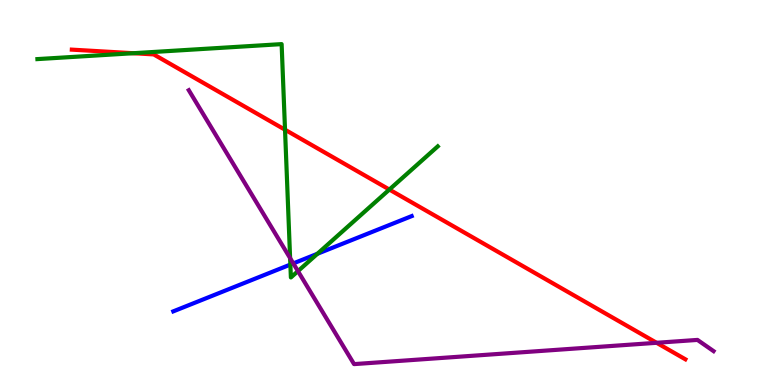[{'lines': ['blue', 'red'], 'intersections': []}, {'lines': ['green', 'red'], 'intersections': [{'x': 1.72, 'y': 8.62}, {'x': 3.68, 'y': 6.63}, {'x': 5.02, 'y': 5.08}]}, {'lines': ['purple', 'red'], 'intersections': [{'x': 8.47, 'y': 1.1}]}, {'lines': ['blue', 'green'], 'intersections': [{'x': 3.75, 'y': 3.13}, {'x': 4.1, 'y': 3.41}]}, {'lines': ['blue', 'purple'], 'intersections': [{'x': 3.78, 'y': 3.16}]}, {'lines': ['green', 'purple'], 'intersections': [{'x': 3.74, 'y': 3.29}, {'x': 3.84, 'y': 2.96}]}]